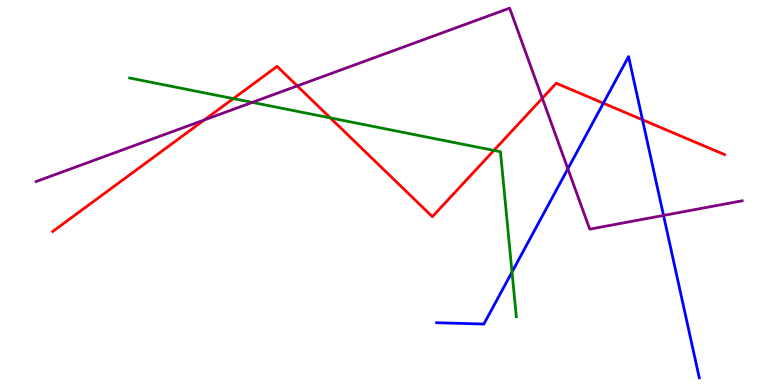[{'lines': ['blue', 'red'], 'intersections': [{'x': 7.79, 'y': 7.32}, {'x': 8.29, 'y': 6.89}]}, {'lines': ['green', 'red'], 'intersections': [{'x': 3.01, 'y': 7.44}, {'x': 4.26, 'y': 6.94}, {'x': 6.37, 'y': 6.09}]}, {'lines': ['purple', 'red'], 'intersections': [{'x': 2.64, 'y': 6.88}, {'x': 3.84, 'y': 7.77}, {'x': 7.0, 'y': 7.45}]}, {'lines': ['blue', 'green'], 'intersections': [{'x': 6.61, 'y': 2.93}]}, {'lines': ['blue', 'purple'], 'intersections': [{'x': 7.33, 'y': 5.62}, {'x': 8.56, 'y': 4.4}]}, {'lines': ['green', 'purple'], 'intersections': [{'x': 3.26, 'y': 7.34}]}]